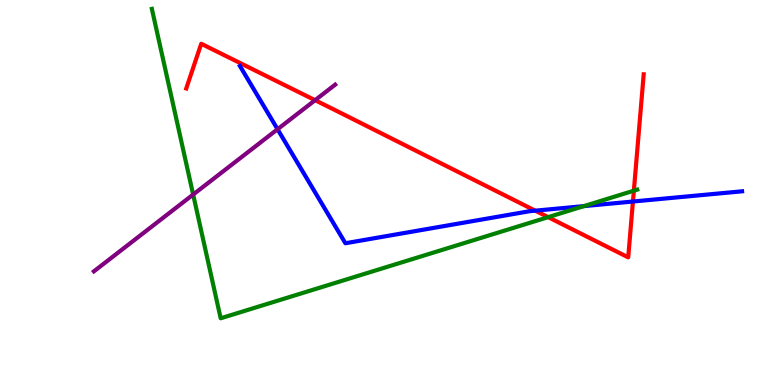[{'lines': ['blue', 'red'], 'intersections': [{'x': 6.91, 'y': 4.53}, {'x': 8.17, 'y': 4.77}]}, {'lines': ['green', 'red'], 'intersections': [{'x': 7.07, 'y': 4.36}, {'x': 8.18, 'y': 5.05}]}, {'lines': ['purple', 'red'], 'intersections': [{'x': 4.07, 'y': 7.4}]}, {'lines': ['blue', 'green'], 'intersections': [{'x': 7.53, 'y': 4.65}]}, {'lines': ['blue', 'purple'], 'intersections': [{'x': 3.58, 'y': 6.64}]}, {'lines': ['green', 'purple'], 'intersections': [{'x': 2.49, 'y': 4.95}]}]